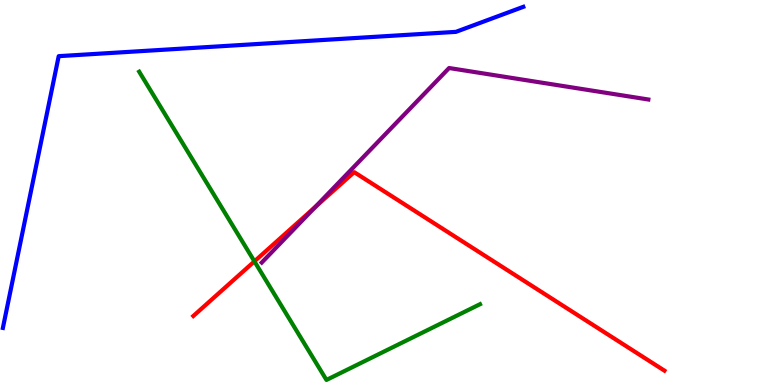[{'lines': ['blue', 'red'], 'intersections': []}, {'lines': ['green', 'red'], 'intersections': [{'x': 3.28, 'y': 3.21}]}, {'lines': ['purple', 'red'], 'intersections': [{'x': 4.07, 'y': 4.63}]}, {'lines': ['blue', 'green'], 'intersections': []}, {'lines': ['blue', 'purple'], 'intersections': []}, {'lines': ['green', 'purple'], 'intersections': []}]